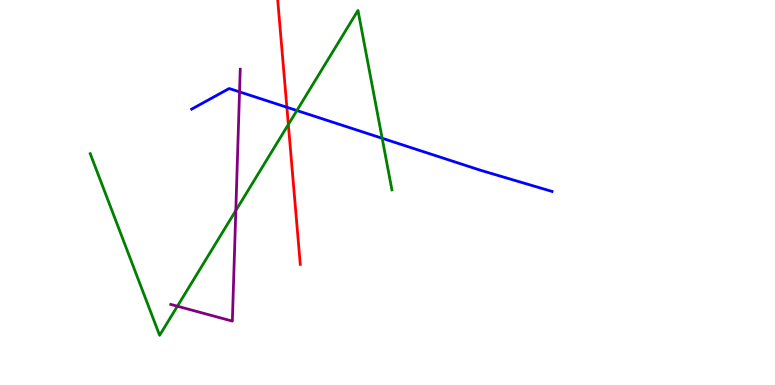[{'lines': ['blue', 'red'], 'intersections': [{'x': 3.7, 'y': 7.21}]}, {'lines': ['green', 'red'], 'intersections': [{'x': 3.72, 'y': 6.77}]}, {'lines': ['purple', 'red'], 'intersections': []}, {'lines': ['blue', 'green'], 'intersections': [{'x': 3.83, 'y': 7.13}, {'x': 4.93, 'y': 6.41}]}, {'lines': ['blue', 'purple'], 'intersections': [{'x': 3.09, 'y': 7.61}]}, {'lines': ['green', 'purple'], 'intersections': [{'x': 2.29, 'y': 2.05}, {'x': 3.04, 'y': 4.53}]}]